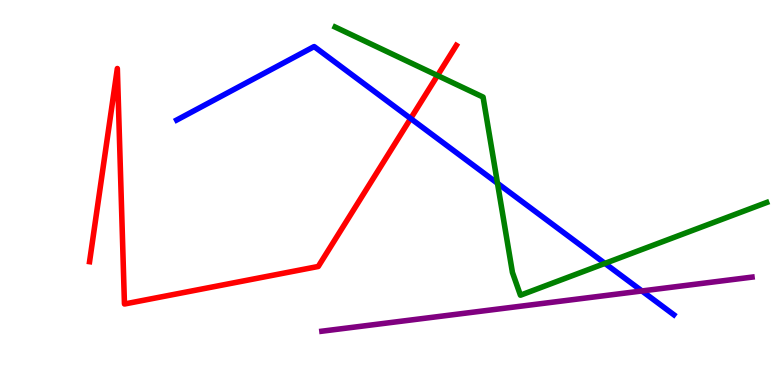[{'lines': ['blue', 'red'], 'intersections': [{'x': 5.3, 'y': 6.92}]}, {'lines': ['green', 'red'], 'intersections': [{'x': 5.65, 'y': 8.04}]}, {'lines': ['purple', 'red'], 'intersections': []}, {'lines': ['blue', 'green'], 'intersections': [{'x': 6.42, 'y': 5.24}, {'x': 7.81, 'y': 3.16}]}, {'lines': ['blue', 'purple'], 'intersections': [{'x': 8.28, 'y': 2.44}]}, {'lines': ['green', 'purple'], 'intersections': []}]